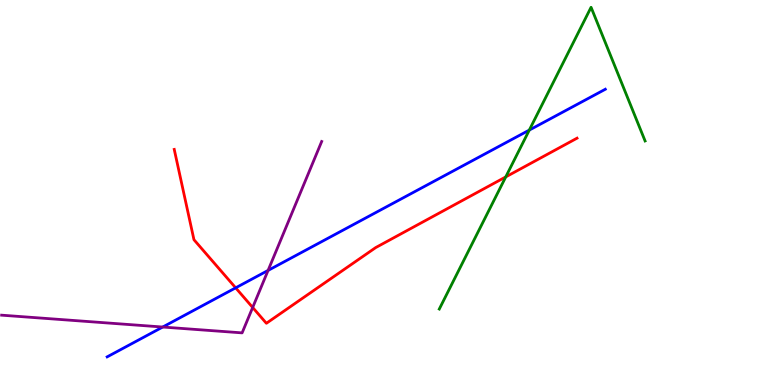[{'lines': ['blue', 'red'], 'intersections': [{'x': 3.04, 'y': 2.52}]}, {'lines': ['green', 'red'], 'intersections': [{'x': 6.53, 'y': 5.4}]}, {'lines': ['purple', 'red'], 'intersections': [{'x': 3.26, 'y': 2.01}]}, {'lines': ['blue', 'green'], 'intersections': [{'x': 6.83, 'y': 6.62}]}, {'lines': ['blue', 'purple'], 'intersections': [{'x': 2.1, 'y': 1.51}, {'x': 3.46, 'y': 2.98}]}, {'lines': ['green', 'purple'], 'intersections': []}]